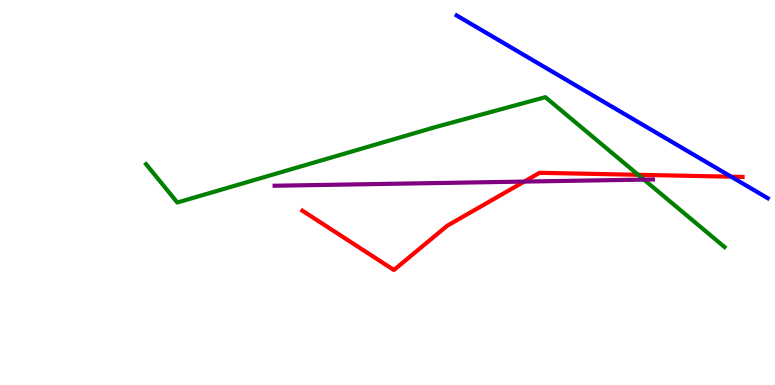[{'lines': ['blue', 'red'], 'intersections': [{'x': 9.43, 'y': 5.41}]}, {'lines': ['green', 'red'], 'intersections': [{'x': 8.23, 'y': 5.46}]}, {'lines': ['purple', 'red'], 'intersections': [{'x': 6.76, 'y': 5.28}]}, {'lines': ['blue', 'green'], 'intersections': []}, {'lines': ['blue', 'purple'], 'intersections': []}, {'lines': ['green', 'purple'], 'intersections': [{'x': 8.31, 'y': 5.34}]}]